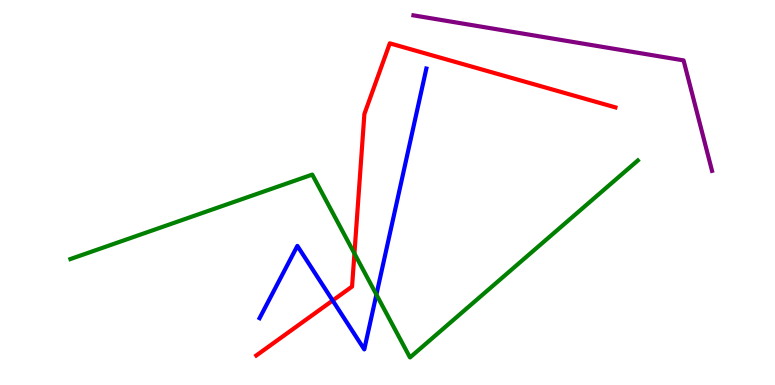[{'lines': ['blue', 'red'], 'intersections': [{'x': 4.29, 'y': 2.19}]}, {'lines': ['green', 'red'], 'intersections': [{'x': 4.57, 'y': 3.42}]}, {'lines': ['purple', 'red'], 'intersections': []}, {'lines': ['blue', 'green'], 'intersections': [{'x': 4.86, 'y': 2.35}]}, {'lines': ['blue', 'purple'], 'intersections': []}, {'lines': ['green', 'purple'], 'intersections': []}]